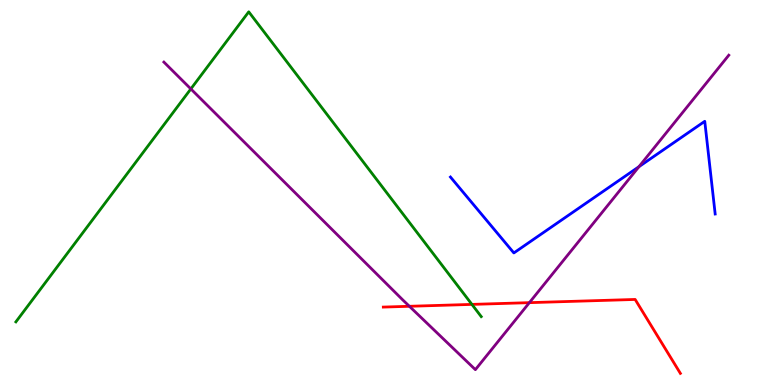[{'lines': ['blue', 'red'], 'intersections': []}, {'lines': ['green', 'red'], 'intersections': [{'x': 6.09, 'y': 2.09}]}, {'lines': ['purple', 'red'], 'intersections': [{'x': 5.28, 'y': 2.04}, {'x': 6.83, 'y': 2.14}]}, {'lines': ['blue', 'green'], 'intersections': []}, {'lines': ['blue', 'purple'], 'intersections': [{'x': 8.24, 'y': 5.67}]}, {'lines': ['green', 'purple'], 'intersections': [{'x': 2.46, 'y': 7.69}]}]